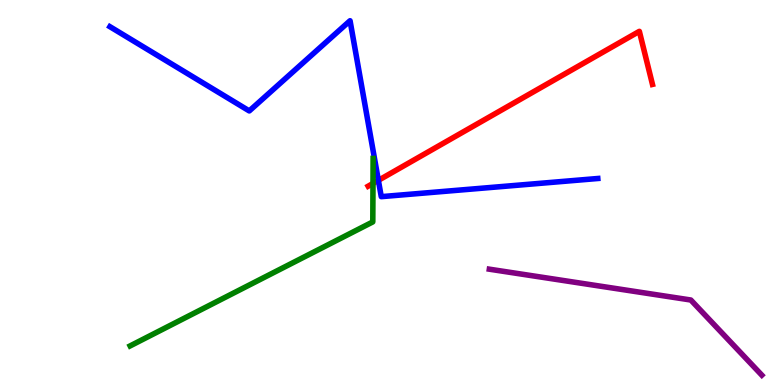[{'lines': ['blue', 'red'], 'intersections': [{'x': 4.88, 'y': 5.32}]}, {'lines': ['green', 'red'], 'intersections': [{'x': 4.81, 'y': 5.24}]}, {'lines': ['purple', 'red'], 'intersections': []}, {'lines': ['blue', 'green'], 'intersections': []}, {'lines': ['blue', 'purple'], 'intersections': []}, {'lines': ['green', 'purple'], 'intersections': []}]